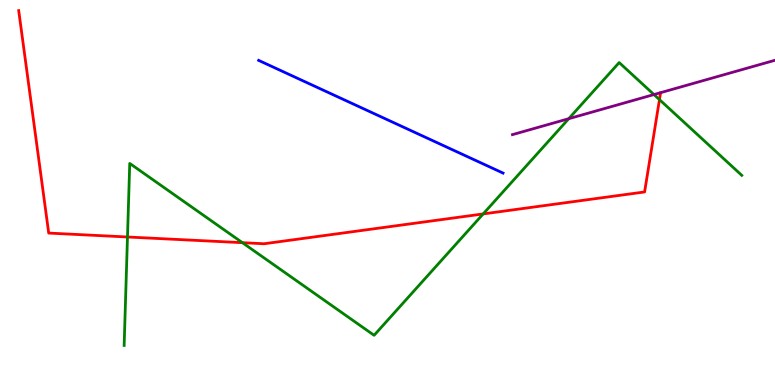[{'lines': ['blue', 'red'], 'intersections': []}, {'lines': ['green', 'red'], 'intersections': [{'x': 1.64, 'y': 3.84}, {'x': 3.13, 'y': 3.7}, {'x': 6.23, 'y': 4.44}, {'x': 8.51, 'y': 7.41}]}, {'lines': ['purple', 'red'], 'intersections': []}, {'lines': ['blue', 'green'], 'intersections': []}, {'lines': ['blue', 'purple'], 'intersections': []}, {'lines': ['green', 'purple'], 'intersections': [{'x': 7.34, 'y': 6.92}, {'x': 8.44, 'y': 7.54}]}]